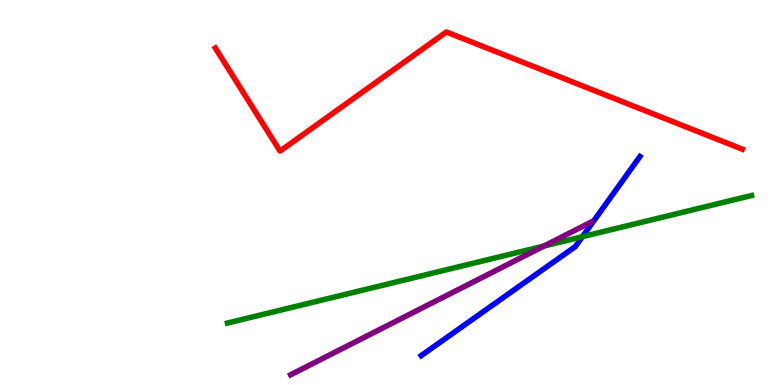[{'lines': ['blue', 'red'], 'intersections': []}, {'lines': ['green', 'red'], 'intersections': []}, {'lines': ['purple', 'red'], 'intersections': []}, {'lines': ['blue', 'green'], 'intersections': [{'x': 7.52, 'y': 3.85}]}, {'lines': ['blue', 'purple'], 'intersections': []}, {'lines': ['green', 'purple'], 'intersections': [{'x': 7.02, 'y': 3.61}]}]